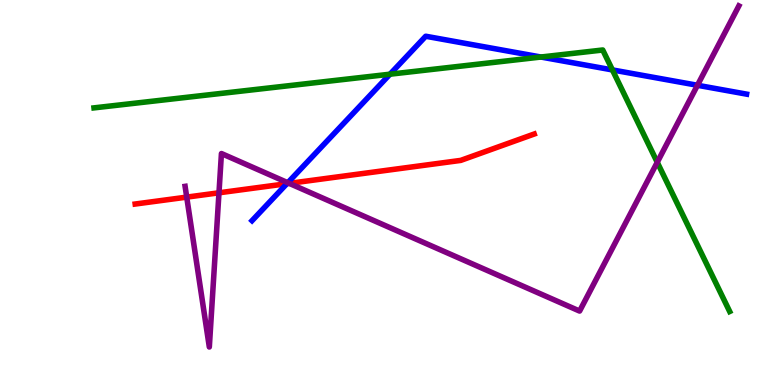[{'lines': ['blue', 'red'], 'intersections': [{'x': 3.7, 'y': 5.23}]}, {'lines': ['green', 'red'], 'intersections': []}, {'lines': ['purple', 'red'], 'intersections': [{'x': 2.41, 'y': 4.88}, {'x': 2.83, 'y': 4.99}, {'x': 3.73, 'y': 5.24}]}, {'lines': ['blue', 'green'], 'intersections': [{'x': 5.03, 'y': 8.07}, {'x': 6.98, 'y': 8.52}, {'x': 7.9, 'y': 8.18}]}, {'lines': ['blue', 'purple'], 'intersections': [{'x': 3.71, 'y': 5.25}, {'x': 9.0, 'y': 7.79}]}, {'lines': ['green', 'purple'], 'intersections': [{'x': 8.48, 'y': 5.78}]}]